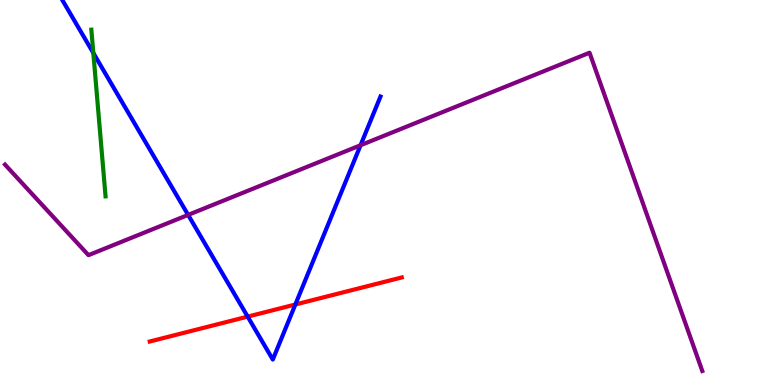[{'lines': ['blue', 'red'], 'intersections': [{'x': 3.2, 'y': 1.78}, {'x': 3.81, 'y': 2.09}]}, {'lines': ['green', 'red'], 'intersections': []}, {'lines': ['purple', 'red'], 'intersections': []}, {'lines': ['blue', 'green'], 'intersections': [{'x': 1.2, 'y': 8.62}]}, {'lines': ['blue', 'purple'], 'intersections': [{'x': 2.43, 'y': 4.42}, {'x': 4.65, 'y': 6.23}]}, {'lines': ['green', 'purple'], 'intersections': []}]